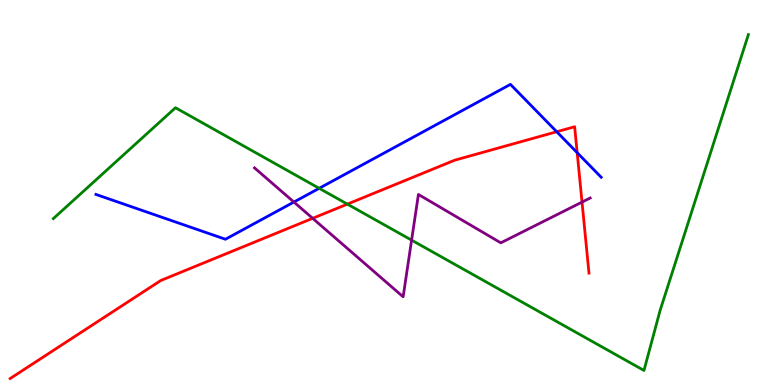[{'lines': ['blue', 'red'], 'intersections': [{'x': 7.18, 'y': 6.58}, {'x': 7.45, 'y': 6.03}]}, {'lines': ['green', 'red'], 'intersections': [{'x': 4.48, 'y': 4.7}]}, {'lines': ['purple', 'red'], 'intersections': [{'x': 4.03, 'y': 4.33}, {'x': 7.51, 'y': 4.75}]}, {'lines': ['blue', 'green'], 'intersections': [{'x': 4.12, 'y': 5.11}]}, {'lines': ['blue', 'purple'], 'intersections': [{'x': 3.79, 'y': 4.75}]}, {'lines': ['green', 'purple'], 'intersections': [{'x': 5.31, 'y': 3.76}]}]